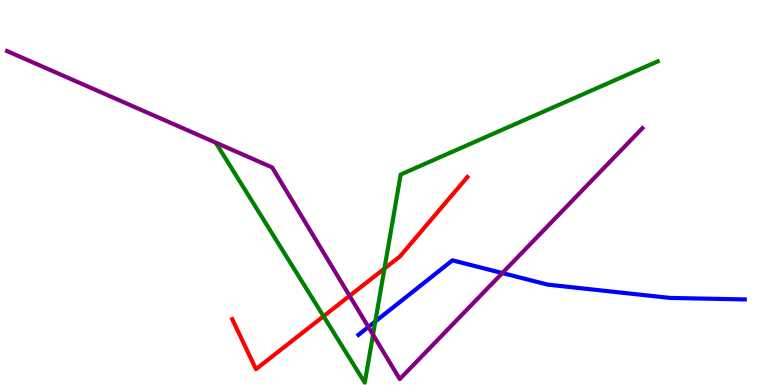[{'lines': ['blue', 'red'], 'intersections': []}, {'lines': ['green', 'red'], 'intersections': [{'x': 4.17, 'y': 1.79}, {'x': 4.96, 'y': 3.02}]}, {'lines': ['purple', 'red'], 'intersections': [{'x': 4.51, 'y': 2.32}]}, {'lines': ['blue', 'green'], 'intersections': [{'x': 4.84, 'y': 1.65}]}, {'lines': ['blue', 'purple'], 'intersections': [{'x': 4.75, 'y': 1.51}, {'x': 6.48, 'y': 2.91}]}, {'lines': ['green', 'purple'], 'intersections': [{'x': 4.81, 'y': 1.31}]}]